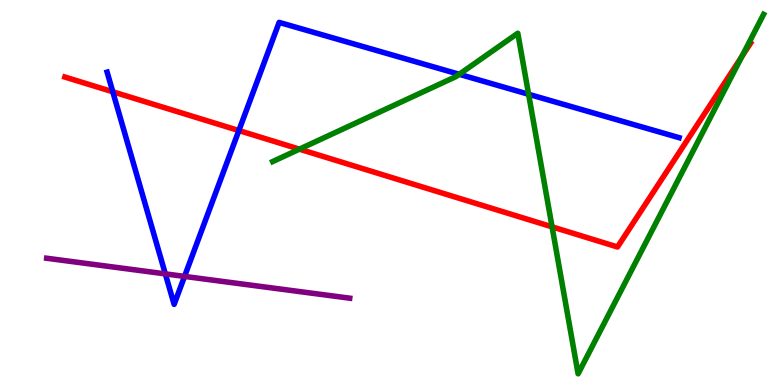[{'lines': ['blue', 'red'], 'intersections': [{'x': 1.46, 'y': 7.62}, {'x': 3.08, 'y': 6.61}]}, {'lines': ['green', 'red'], 'intersections': [{'x': 3.86, 'y': 6.13}, {'x': 7.12, 'y': 4.11}, {'x': 9.57, 'y': 8.53}]}, {'lines': ['purple', 'red'], 'intersections': []}, {'lines': ['blue', 'green'], 'intersections': [{'x': 5.93, 'y': 8.07}, {'x': 6.82, 'y': 7.55}]}, {'lines': ['blue', 'purple'], 'intersections': [{'x': 2.13, 'y': 2.89}, {'x': 2.38, 'y': 2.82}]}, {'lines': ['green', 'purple'], 'intersections': []}]